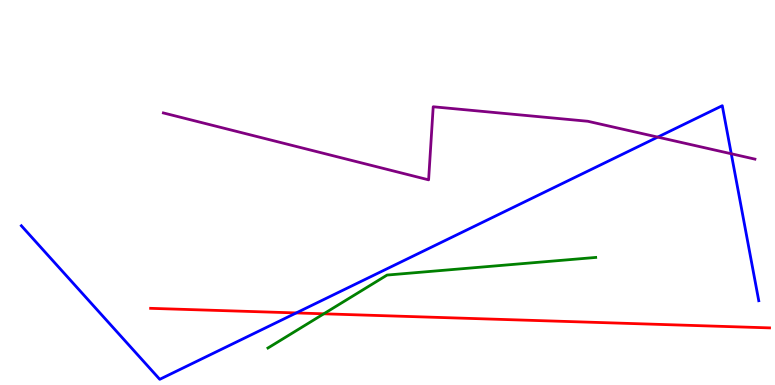[{'lines': ['blue', 'red'], 'intersections': [{'x': 3.82, 'y': 1.87}]}, {'lines': ['green', 'red'], 'intersections': [{'x': 4.18, 'y': 1.85}]}, {'lines': ['purple', 'red'], 'intersections': []}, {'lines': ['blue', 'green'], 'intersections': []}, {'lines': ['blue', 'purple'], 'intersections': [{'x': 8.49, 'y': 6.44}, {'x': 9.44, 'y': 6.01}]}, {'lines': ['green', 'purple'], 'intersections': []}]